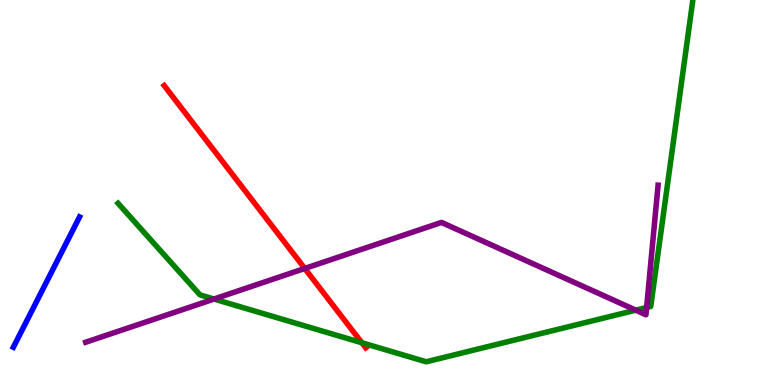[{'lines': ['blue', 'red'], 'intersections': []}, {'lines': ['green', 'red'], 'intersections': [{'x': 4.67, 'y': 1.1}]}, {'lines': ['purple', 'red'], 'intersections': [{'x': 3.93, 'y': 3.03}]}, {'lines': ['blue', 'green'], 'intersections': []}, {'lines': ['blue', 'purple'], 'intersections': []}, {'lines': ['green', 'purple'], 'intersections': [{'x': 2.76, 'y': 2.23}, {'x': 8.2, 'y': 1.94}, {'x': 8.34, 'y': 2.01}]}]